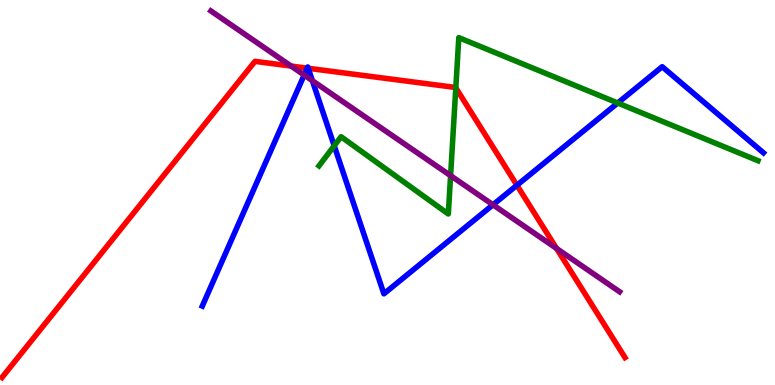[{'lines': ['blue', 'red'], 'intersections': [{'x': 3.96, 'y': 8.23}, {'x': 3.98, 'y': 8.23}, {'x': 6.67, 'y': 5.19}]}, {'lines': ['green', 'red'], 'intersections': [{'x': 5.88, 'y': 7.72}]}, {'lines': ['purple', 'red'], 'intersections': [{'x': 3.76, 'y': 8.28}, {'x': 7.18, 'y': 3.55}]}, {'lines': ['blue', 'green'], 'intersections': [{'x': 4.31, 'y': 6.21}, {'x': 7.97, 'y': 7.32}]}, {'lines': ['blue', 'purple'], 'intersections': [{'x': 3.92, 'y': 8.05}, {'x': 4.03, 'y': 7.9}, {'x': 6.36, 'y': 4.68}]}, {'lines': ['green', 'purple'], 'intersections': [{'x': 5.81, 'y': 5.44}]}]